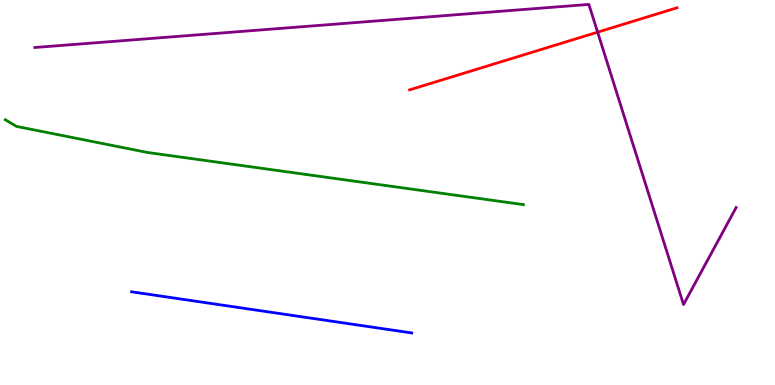[{'lines': ['blue', 'red'], 'intersections': []}, {'lines': ['green', 'red'], 'intersections': []}, {'lines': ['purple', 'red'], 'intersections': [{'x': 7.71, 'y': 9.16}]}, {'lines': ['blue', 'green'], 'intersections': []}, {'lines': ['blue', 'purple'], 'intersections': []}, {'lines': ['green', 'purple'], 'intersections': []}]